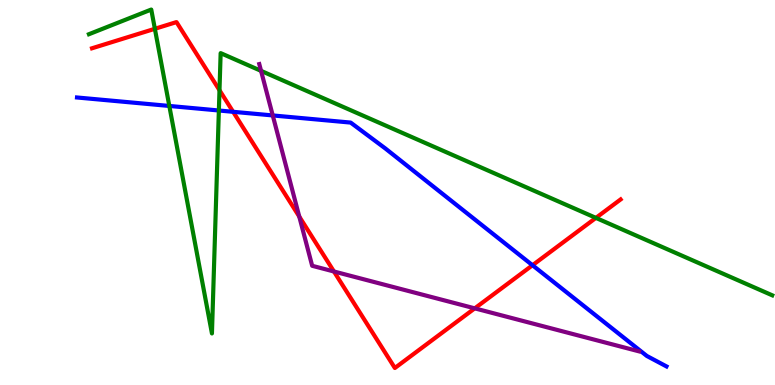[{'lines': ['blue', 'red'], 'intersections': [{'x': 3.01, 'y': 7.1}, {'x': 6.87, 'y': 3.11}]}, {'lines': ['green', 'red'], 'intersections': [{'x': 2.0, 'y': 9.25}, {'x': 2.83, 'y': 7.66}, {'x': 7.69, 'y': 4.34}]}, {'lines': ['purple', 'red'], 'intersections': [{'x': 3.86, 'y': 4.37}, {'x': 4.31, 'y': 2.95}, {'x': 6.13, 'y': 1.99}]}, {'lines': ['blue', 'green'], 'intersections': [{'x': 2.18, 'y': 7.25}, {'x': 2.82, 'y': 7.13}]}, {'lines': ['blue', 'purple'], 'intersections': [{'x': 3.52, 'y': 7.0}]}, {'lines': ['green', 'purple'], 'intersections': [{'x': 3.37, 'y': 8.16}]}]